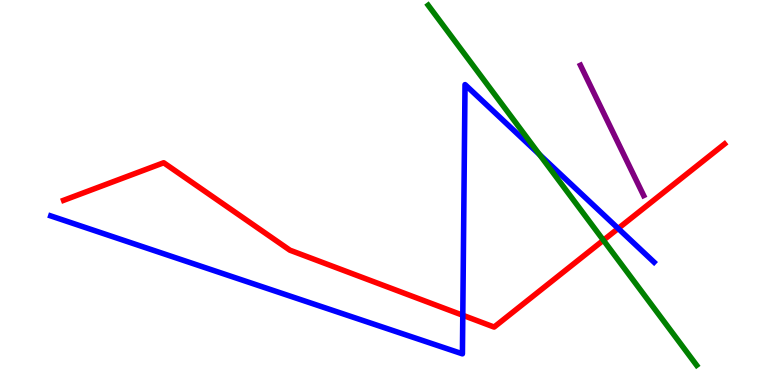[{'lines': ['blue', 'red'], 'intersections': [{'x': 5.97, 'y': 1.81}, {'x': 7.98, 'y': 4.07}]}, {'lines': ['green', 'red'], 'intersections': [{'x': 7.79, 'y': 3.76}]}, {'lines': ['purple', 'red'], 'intersections': []}, {'lines': ['blue', 'green'], 'intersections': [{'x': 6.96, 'y': 5.99}]}, {'lines': ['blue', 'purple'], 'intersections': []}, {'lines': ['green', 'purple'], 'intersections': []}]